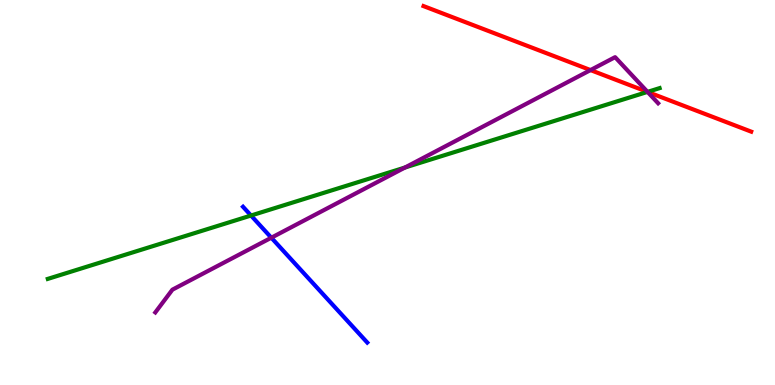[{'lines': ['blue', 'red'], 'intersections': []}, {'lines': ['green', 'red'], 'intersections': [{'x': 8.35, 'y': 7.61}]}, {'lines': ['purple', 'red'], 'intersections': [{'x': 7.62, 'y': 8.18}, {'x': 8.36, 'y': 7.61}]}, {'lines': ['blue', 'green'], 'intersections': [{'x': 3.24, 'y': 4.4}]}, {'lines': ['blue', 'purple'], 'intersections': [{'x': 3.5, 'y': 3.83}]}, {'lines': ['green', 'purple'], 'intersections': [{'x': 5.23, 'y': 5.65}, {'x': 8.36, 'y': 7.61}]}]